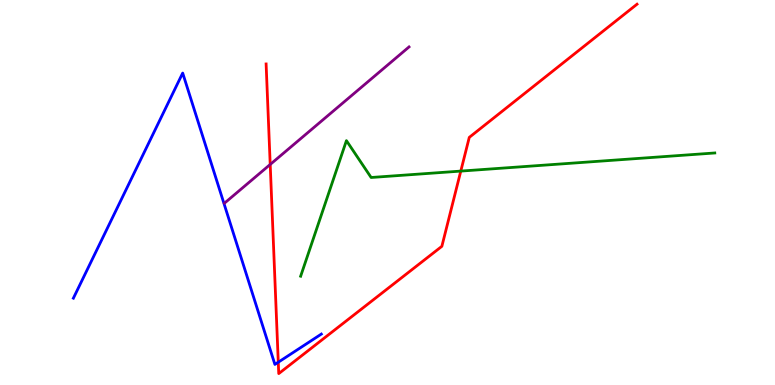[{'lines': ['blue', 'red'], 'intersections': [{'x': 3.59, 'y': 0.592}]}, {'lines': ['green', 'red'], 'intersections': [{'x': 5.95, 'y': 5.56}]}, {'lines': ['purple', 'red'], 'intersections': [{'x': 3.49, 'y': 5.73}]}, {'lines': ['blue', 'green'], 'intersections': []}, {'lines': ['blue', 'purple'], 'intersections': []}, {'lines': ['green', 'purple'], 'intersections': []}]